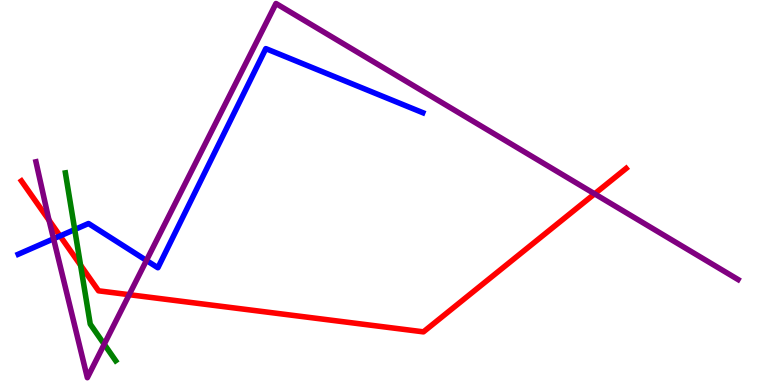[{'lines': ['blue', 'red'], 'intersections': [{'x': 0.775, 'y': 3.87}]}, {'lines': ['green', 'red'], 'intersections': [{'x': 1.04, 'y': 3.11}]}, {'lines': ['purple', 'red'], 'intersections': [{'x': 0.633, 'y': 4.28}, {'x': 1.67, 'y': 2.35}, {'x': 7.67, 'y': 4.97}]}, {'lines': ['blue', 'green'], 'intersections': [{'x': 0.964, 'y': 4.04}]}, {'lines': ['blue', 'purple'], 'intersections': [{'x': 0.691, 'y': 3.8}, {'x': 1.89, 'y': 3.23}]}, {'lines': ['green', 'purple'], 'intersections': [{'x': 1.34, 'y': 1.06}]}]